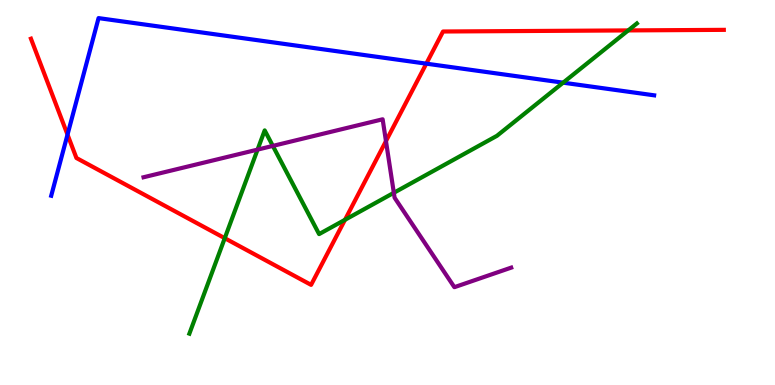[{'lines': ['blue', 'red'], 'intersections': [{'x': 0.871, 'y': 6.5}, {'x': 5.5, 'y': 8.35}]}, {'lines': ['green', 'red'], 'intersections': [{'x': 2.9, 'y': 3.81}, {'x': 4.45, 'y': 4.29}, {'x': 8.11, 'y': 9.21}]}, {'lines': ['purple', 'red'], 'intersections': [{'x': 4.98, 'y': 6.33}]}, {'lines': ['blue', 'green'], 'intersections': [{'x': 7.27, 'y': 7.85}]}, {'lines': ['blue', 'purple'], 'intersections': []}, {'lines': ['green', 'purple'], 'intersections': [{'x': 3.32, 'y': 6.11}, {'x': 3.52, 'y': 6.21}, {'x': 5.08, 'y': 4.99}]}]